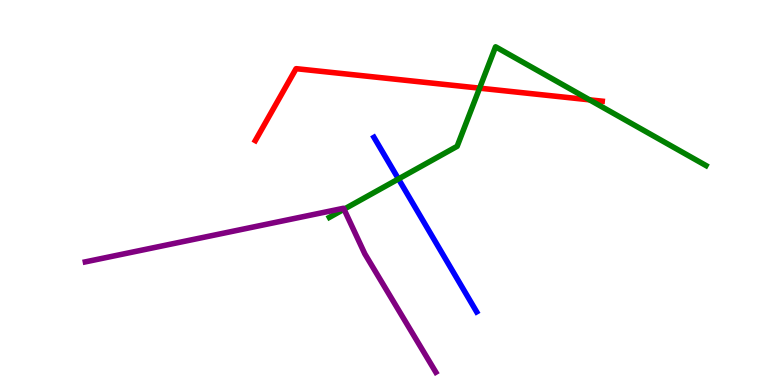[{'lines': ['blue', 'red'], 'intersections': []}, {'lines': ['green', 'red'], 'intersections': [{'x': 6.19, 'y': 7.71}, {'x': 7.61, 'y': 7.41}]}, {'lines': ['purple', 'red'], 'intersections': []}, {'lines': ['blue', 'green'], 'intersections': [{'x': 5.14, 'y': 5.35}]}, {'lines': ['blue', 'purple'], 'intersections': []}, {'lines': ['green', 'purple'], 'intersections': [{'x': 4.44, 'y': 4.57}]}]